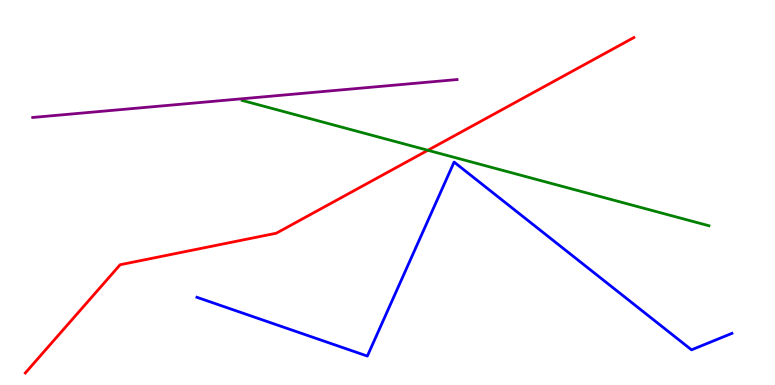[{'lines': ['blue', 'red'], 'intersections': []}, {'lines': ['green', 'red'], 'intersections': [{'x': 5.52, 'y': 6.1}]}, {'lines': ['purple', 'red'], 'intersections': []}, {'lines': ['blue', 'green'], 'intersections': []}, {'lines': ['blue', 'purple'], 'intersections': []}, {'lines': ['green', 'purple'], 'intersections': []}]